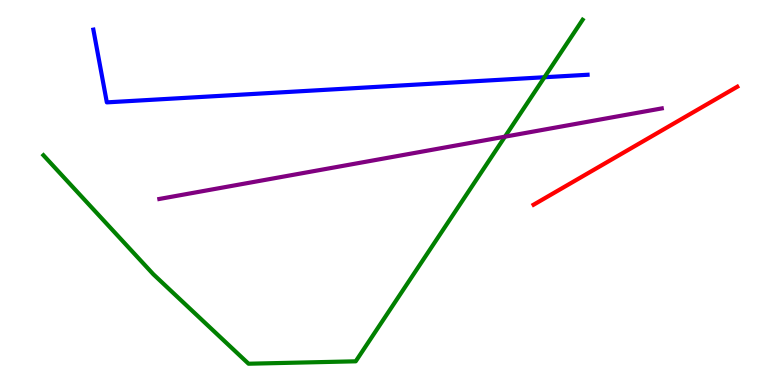[{'lines': ['blue', 'red'], 'intersections': []}, {'lines': ['green', 'red'], 'intersections': []}, {'lines': ['purple', 'red'], 'intersections': []}, {'lines': ['blue', 'green'], 'intersections': [{'x': 7.03, 'y': 7.99}]}, {'lines': ['blue', 'purple'], 'intersections': []}, {'lines': ['green', 'purple'], 'intersections': [{'x': 6.52, 'y': 6.45}]}]